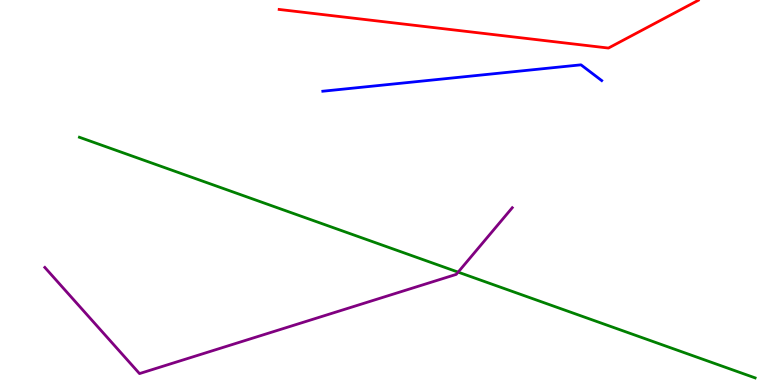[{'lines': ['blue', 'red'], 'intersections': []}, {'lines': ['green', 'red'], 'intersections': []}, {'lines': ['purple', 'red'], 'intersections': []}, {'lines': ['blue', 'green'], 'intersections': []}, {'lines': ['blue', 'purple'], 'intersections': []}, {'lines': ['green', 'purple'], 'intersections': [{'x': 5.91, 'y': 2.93}]}]